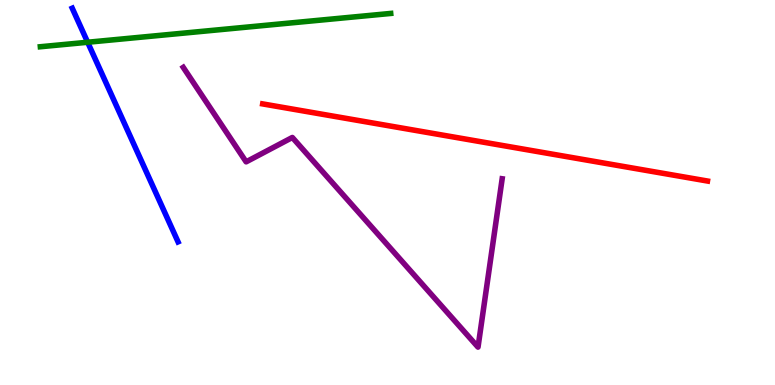[{'lines': ['blue', 'red'], 'intersections': []}, {'lines': ['green', 'red'], 'intersections': []}, {'lines': ['purple', 'red'], 'intersections': []}, {'lines': ['blue', 'green'], 'intersections': [{'x': 1.13, 'y': 8.9}]}, {'lines': ['blue', 'purple'], 'intersections': []}, {'lines': ['green', 'purple'], 'intersections': []}]